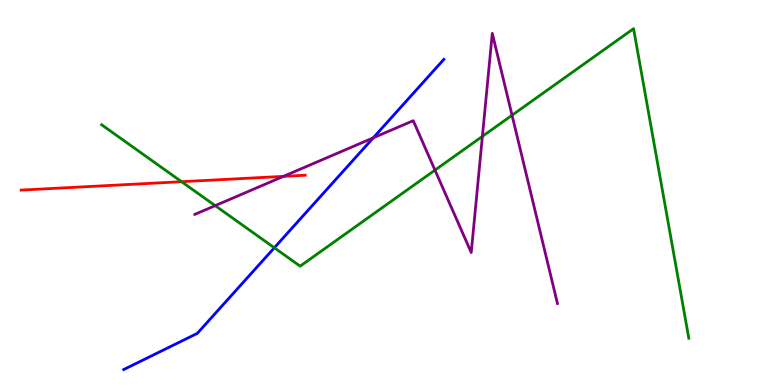[{'lines': ['blue', 'red'], 'intersections': []}, {'lines': ['green', 'red'], 'intersections': [{'x': 2.34, 'y': 5.28}]}, {'lines': ['purple', 'red'], 'intersections': [{'x': 3.66, 'y': 5.42}]}, {'lines': ['blue', 'green'], 'intersections': [{'x': 3.54, 'y': 3.56}]}, {'lines': ['blue', 'purple'], 'intersections': [{'x': 4.82, 'y': 6.42}]}, {'lines': ['green', 'purple'], 'intersections': [{'x': 2.78, 'y': 4.66}, {'x': 5.61, 'y': 5.58}, {'x': 6.22, 'y': 6.46}, {'x': 6.61, 'y': 7.01}]}]